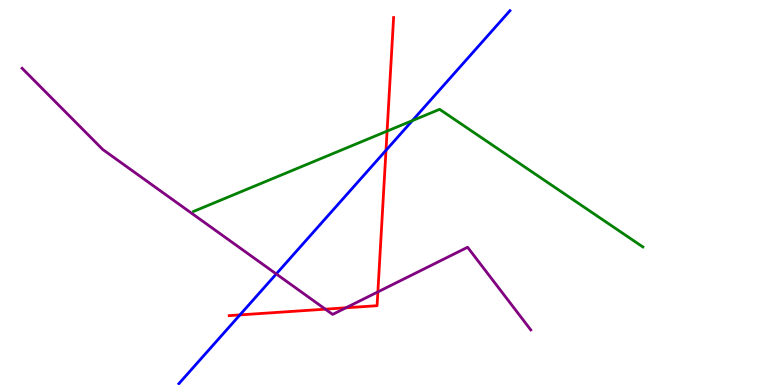[{'lines': ['blue', 'red'], 'intersections': [{'x': 3.1, 'y': 1.82}, {'x': 4.98, 'y': 6.1}]}, {'lines': ['green', 'red'], 'intersections': [{'x': 4.99, 'y': 6.59}]}, {'lines': ['purple', 'red'], 'intersections': [{'x': 4.2, 'y': 1.97}, {'x': 4.46, 'y': 2.01}, {'x': 4.88, 'y': 2.42}]}, {'lines': ['blue', 'green'], 'intersections': [{'x': 5.32, 'y': 6.87}]}, {'lines': ['blue', 'purple'], 'intersections': [{'x': 3.56, 'y': 2.88}]}, {'lines': ['green', 'purple'], 'intersections': []}]